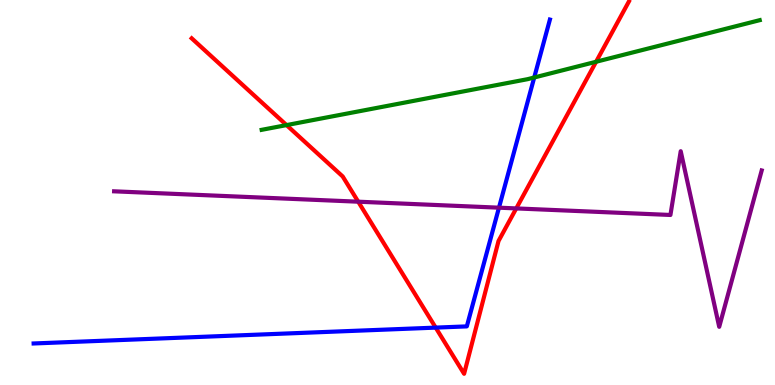[{'lines': ['blue', 'red'], 'intersections': [{'x': 5.62, 'y': 1.49}]}, {'lines': ['green', 'red'], 'intersections': [{'x': 3.7, 'y': 6.75}, {'x': 7.69, 'y': 8.4}]}, {'lines': ['purple', 'red'], 'intersections': [{'x': 4.62, 'y': 4.76}, {'x': 6.66, 'y': 4.59}]}, {'lines': ['blue', 'green'], 'intersections': [{'x': 6.89, 'y': 7.99}]}, {'lines': ['blue', 'purple'], 'intersections': [{'x': 6.44, 'y': 4.61}]}, {'lines': ['green', 'purple'], 'intersections': []}]